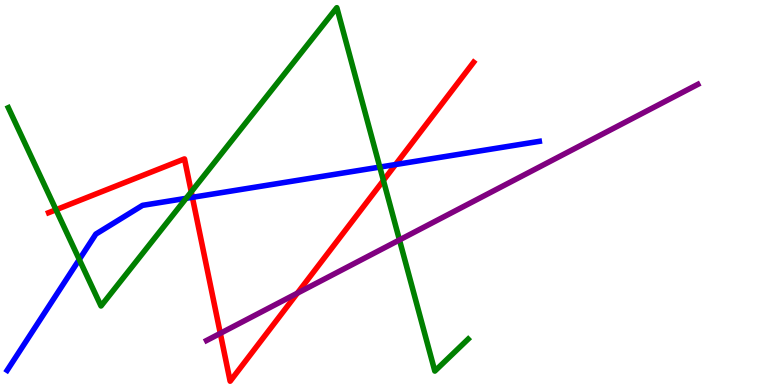[{'lines': ['blue', 'red'], 'intersections': [{'x': 2.48, 'y': 4.87}, {'x': 5.1, 'y': 5.73}]}, {'lines': ['green', 'red'], 'intersections': [{'x': 0.723, 'y': 4.55}, {'x': 2.47, 'y': 5.02}, {'x': 4.95, 'y': 5.31}]}, {'lines': ['purple', 'red'], 'intersections': [{'x': 2.84, 'y': 1.34}, {'x': 3.84, 'y': 2.39}]}, {'lines': ['blue', 'green'], 'intersections': [{'x': 1.02, 'y': 3.26}, {'x': 2.4, 'y': 4.85}, {'x': 4.9, 'y': 5.66}]}, {'lines': ['blue', 'purple'], 'intersections': []}, {'lines': ['green', 'purple'], 'intersections': [{'x': 5.15, 'y': 3.77}]}]